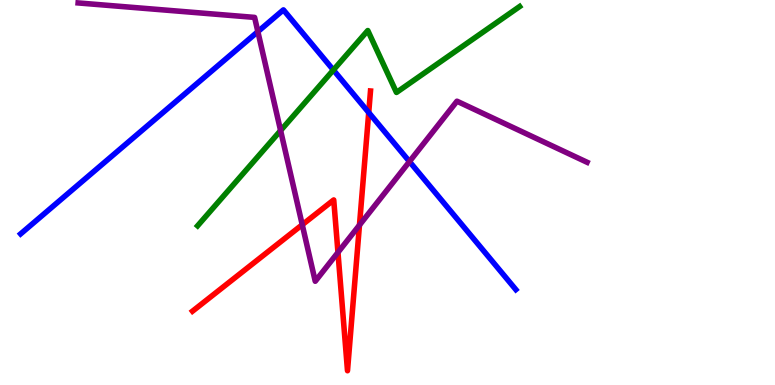[{'lines': ['blue', 'red'], 'intersections': [{'x': 4.76, 'y': 7.08}]}, {'lines': ['green', 'red'], 'intersections': []}, {'lines': ['purple', 'red'], 'intersections': [{'x': 3.9, 'y': 4.16}, {'x': 4.36, 'y': 3.44}, {'x': 4.64, 'y': 4.15}]}, {'lines': ['blue', 'green'], 'intersections': [{'x': 4.3, 'y': 8.18}]}, {'lines': ['blue', 'purple'], 'intersections': [{'x': 3.33, 'y': 9.18}, {'x': 5.28, 'y': 5.8}]}, {'lines': ['green', 'purple'], 'intersections': [{'x': 3.62, 'y': 6.61}]}]